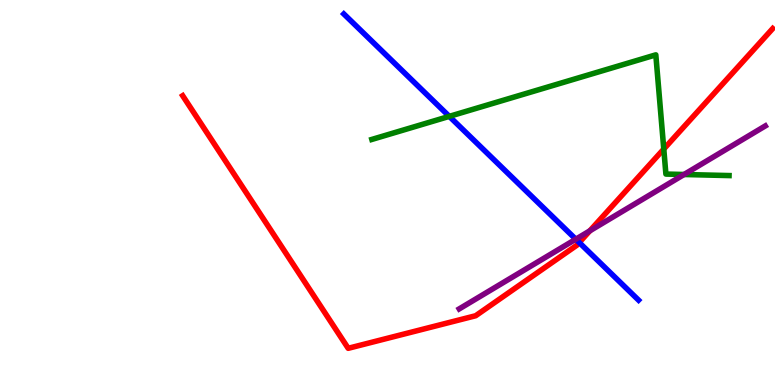[{'lines': ['blue', 'red'], 'intersections': [{'x': 7.47, 'y': 3.7}]}, {'lines': ['green', 'red'], 'intersections': [{'x': 8.56, 'y': 6.13}]}, {'lines': ['purple', 'red'], 'intersections': [{'x': 7.61, 'y': 4.0}]}, {'lines': ['blue', 'green'], 'intersections': [{'x': 5.8, 'y': 6.98}]}, {'lines': ['blue', 'purple'], 'intersections': [{'x': 7.43, 'y': 3.79}]}, {'lines': ['green', 'purple'], 'intersections': [{'x': 8.83, 'y': 5.47}]}]